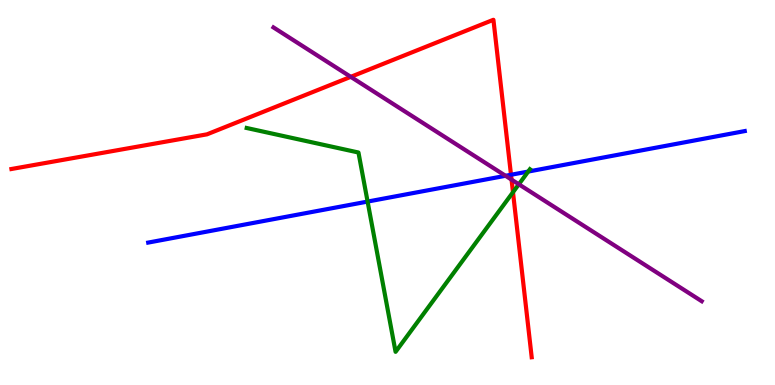[{'lines': ['blue', 'red'], 'intersections': [{'x': 6.59, 'y': 5.46}]}, {'lines': ['green', 'red'], 'intersections': [{'x': 6.62, 'y': 5.01}]}, {'lines': ['purple', 'red'], 'intersections': [{'x': 4.53, 'y': 8.0}, {'x': 6.6, 'y': 5.33}]}, {'lines': ['blue', 'green'], 'intersections': [{'x': 4.74, 'y': 4.76}, {'x': 6.82, 'y': 5.54}]}, {'lines': ['blue', 'purple'], 'intersections': [{'x': 6.52, 'y': 5.43}]}, {'lines': ['green', 'purple'], 'intersections': [{'x': 6.69, 'y': 5.21}]}]